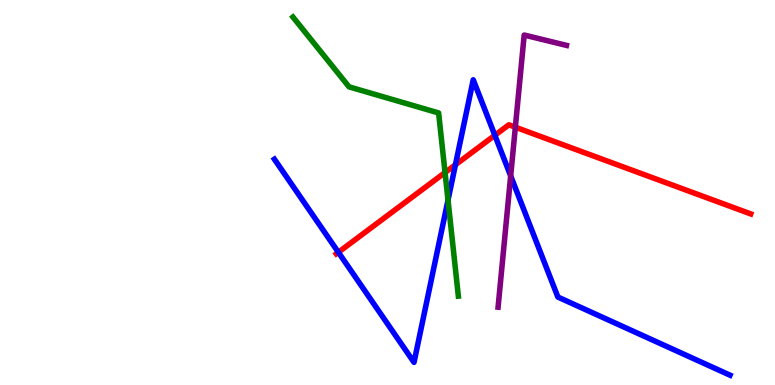[{'lines': ['blue', 'red'], 'intersections': [{'x': 4.37, 'y': 3.45}, {'x': 5.88, 'y': 5.72}, {'x': 6.39, 'y': 6.49}]}, {'lines': ['green', 'red'], 'intersections': [{'x': 5.74, 'y': 5.52}]}, {'lines': ['purple', 'red'], 'intersections': [{'x': 6.65, 'y': 6.7}]}, {'lines': ['blue', 'green'], 'intersections': [{'x': 5.78, 'y': 4.8}]}, {'lines': ['blue', 'purple'], 'intersections': [{'x': 6.59, 'y': 5.43}]}, {'lines': ['green', 'purple'], 'intersections': []}]